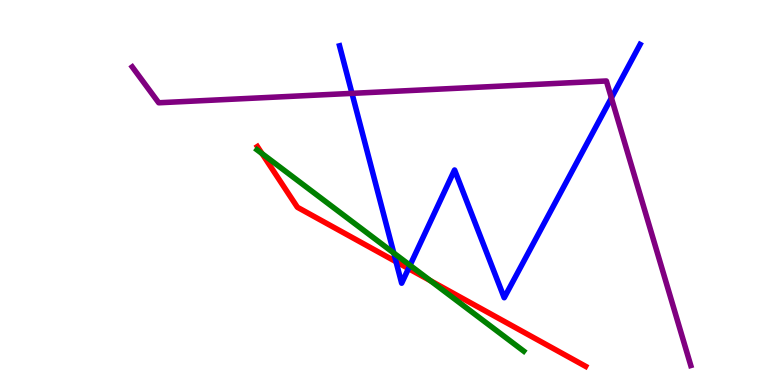[{'lines': ['blue', 'red'], 'intersections': [{'x': 5.11, 'y': 3.2}, {'x': 5.27, 'y': 3.02}]}, {'lines': ['green', 'red'], 'intersections': [{'x': 3.38, 'y': 6.01}, {'x': 5.55, 'y': 2.71}]}, {'lines': ['purple', 'red'], 'intersections': []}, {'lines': ['blue', 'green'], 'intersections': [{'x': 5.08, 'y': 3.43}, {'x': 5.29, 'y': 3.11}]}, {'lines': ['blue', 'purple'], 'intersections': [{'x': 4.54, 'y': 7.57}, {'x': 7.89, 'y': 7.46}]}, {'lines': ['green', 'purple'], 'intersections': []}]